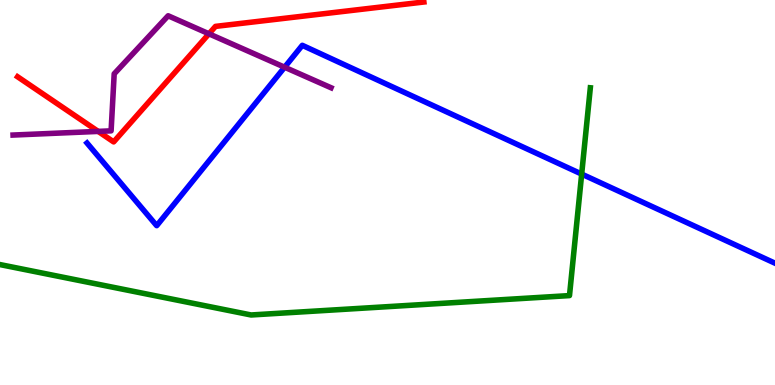[{'lines': ['blue', 'red'], 'intersections': []}, {'lines': ['green', 'red'], 'intersections': []}, {'lines': ['purple', 'red'], 'intersections': [{'x': 1.27, 'y': 6.59}, {'x': 2.7, 'y': 9.12}]}, {'lines': ['blue', 'green'], 'intersections': [{'x': 7.51, 'y': 5.48}]}, {'lines': ['blue', 'purple'], 'intersections': [{'x': 3.67, 'y': 8.25}]}, {'lines': ['green', 'purple'], 'intersections': []}]